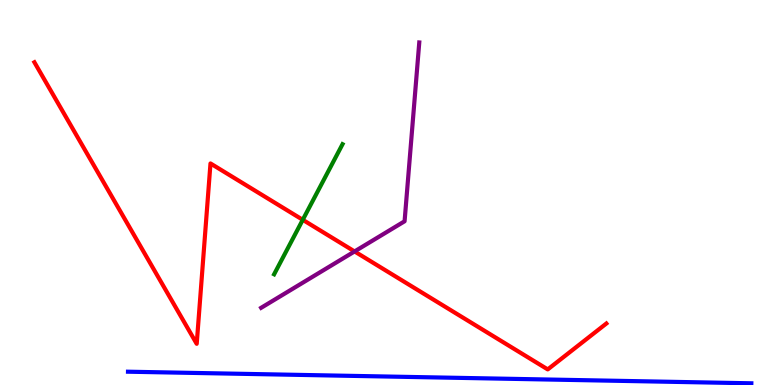[{'lines': ['blue', 'red'], 'intersections': []}, {'lines': ['green', 'red'], 'intersections': [{'x': 3.91, 'y': 4.29}]}, {'lines': ['purple', 'red'], 'intersections': [{'x': 4.58, 'y': 3.47}]}, {'lines': ['blue', 'green'], 'intersections': []}, {'lines': ['blue', 'purple'], 'intersections': []}, {'lines': ['green', 'purple'], 'intersections': []}]